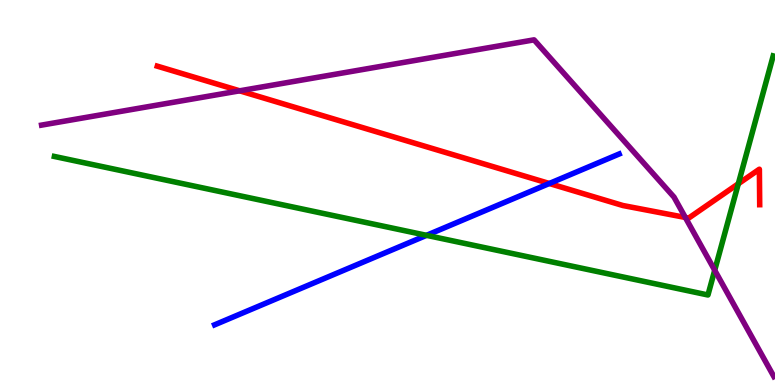[{'lines': ['blue', 'red'], 'intersections': [{'x': 7.09, 'y': 5.23}]}, {'lines': ['green', 'red'], 'intersections': [{'x': 9.53, 'y': 5.23}]}, {'lines': ['purple', 'red'], 'intersections': [{'x': 3.09, 'y': 7.64}, {'x': 8.84, 'y': 4.35}]}, {'lines': ['blue', 'green'], 'intersections': [{'x': 5.5, 'y': 3.89}]}, {'lines': ['blue', 'purple'], 'intersections': []}, {'lines': ['green', 'purple'], 'intersections': [{'x': 9.22, 'y': 2.98}]}]